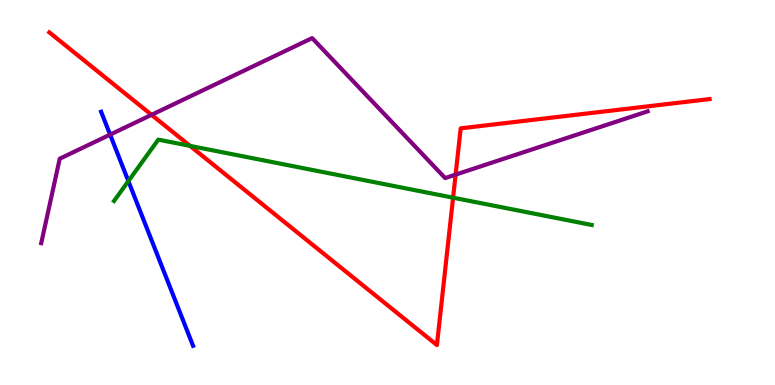[{'lines': ['blue', 'red'], 'intersections': []}, {'lines': ['green', 'red'], 'intersections': [{'x': 2.45, 'y': 6.21}, {'x': 5.85, 'y': 4.87}]}, {'lines': ['purple', 'red'], 'intersections': [{'x': 1.96, 'y': 7.02}, {'x': 5.88, 'y': 5.46}]}, {'lines': ['blue', 'green'], 'intersections': [{'x': 1.66, 'y': 5.3}]}, {'lines': ['blue', 'purple'], 'intersections': [{'x': 1.42, 'y': 6.5}]}, {'lines': ['green', 'purple'], 'intersections': []}]